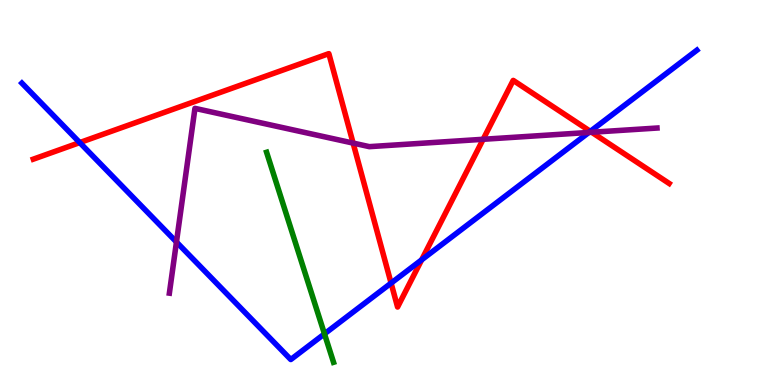[{'lines': ['blue', 'red'], 'intersections': [{'x': 1.03, 'y': 6.3}, {'x': 5.05, 'y': 2.65}, {'x': 5.44, 'y': 3.25}, {'x': 7.62, 'y': 6.59}]}, {'lines': ['green', 'red'], 'intersections': []}, {'lines': ['purple', 'red'], 'intersections': [{'x': 4.56, 'y': 6.28}, {'x': 6.23, 'y': 6.38}, {'x': 7.63, 'y': 6.56}]}, {'lines': ['blue', 'green'], 'intersections': [{'x': 4.19, 'y': 1.33}]}, {'lines': ['blue', 'purple'], 'intersections': [{'x': 2.28, 'y': 3.71}, {'x': 7.6, 'y': 6.56}]}, {'lines': ['green', 'purple'], 'intersections': []}]